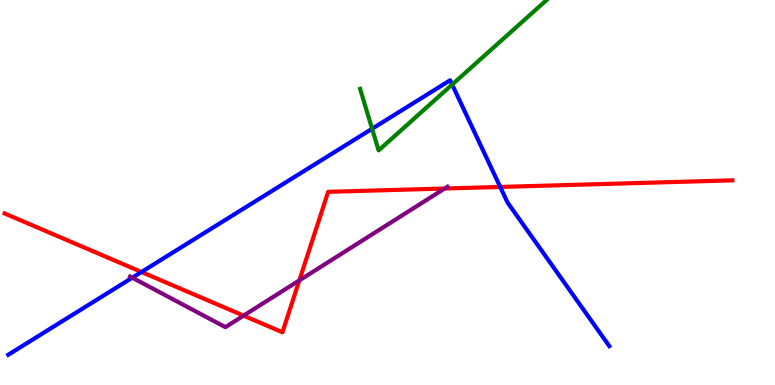[{'lines': ['blue', 'red'], 'intersections': [{'x': 1.83, 'y': 2.94}, {'x': 6.45, 'y': 5.14}]}, {'lines': ['green', 'red'], 'intersections': []}, {'lines': ['purple', 'red'], 'intersections': [{'x': 3.14, 'y': 1.8}, {'x': 3.86, 'y': 2.72}, {'x': 5.74, 'y': 5.1}]}, {'lines': ['blue', 'green'], 'intersections': [{'x': 4.8, 'y': 6.66}, {'x': 5.83, 'y': 7.8}]}, {'lines': ['blue', 'purple'], 'intersections': [{'x': 1.71, 'y': 2.79}]}, {'lines': ['green', 'purple'], 'intersections': []}]